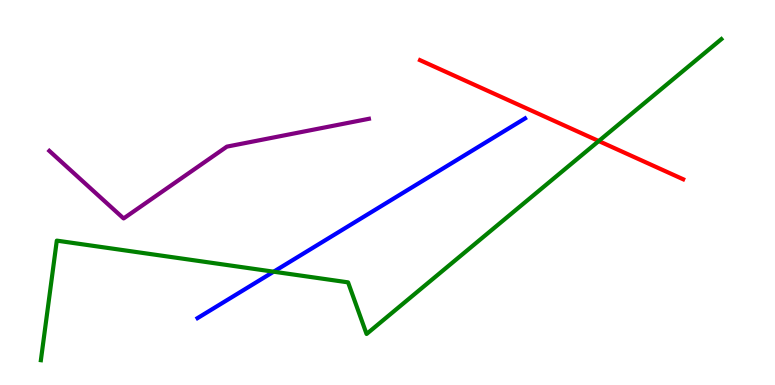[{'lines': ['blue', 'red'], 'intersections': []}, {'lines': ['green', 'red'], 'intersections': [{'x': 7.73, 'y': 6.34}]}, {'lines': ['purple', 'red'], 'intersections': []}, {'lines': ['blue', 'green'], 'intersections': [{'x': 3.53, 'y': 2.94}]}, {'lines': ['blue', 'purple'], 'intersections': []}, {'lines': ['green', 'purple'], 'intersections': []}]